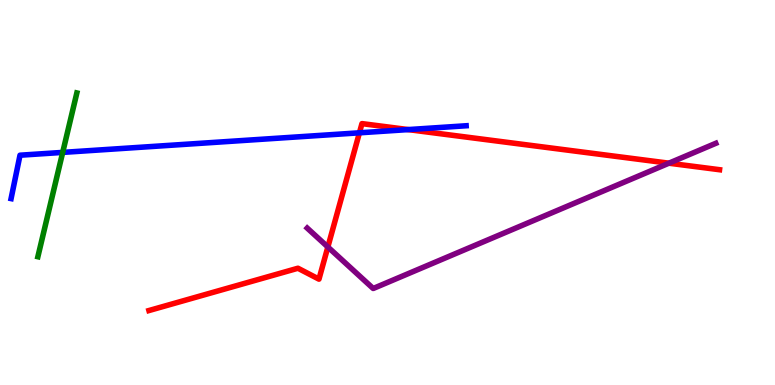[{'lines': ['blue', 'red'], 'intersections': [{'x': 4.64, 'y': 6.55}, {'x': 5.27, 'y': 6.63}]}, {'lines': ['green', 'red'], 'intersections': []}, {'lines': ['purple', 'red'], 'intersections': [{'x': 4.23, 'y': 3.58}, {'x': 8.63, 'y': 5.76}]}, {'lines': ['blue', 'green'], 'intersections': [{'x': 0.809, 'y': 6.04}]}, {'lines': ['blue', 'purple'], 'intersections': []}, {'lines': ['green', 'purple'], 'intersections': []}]